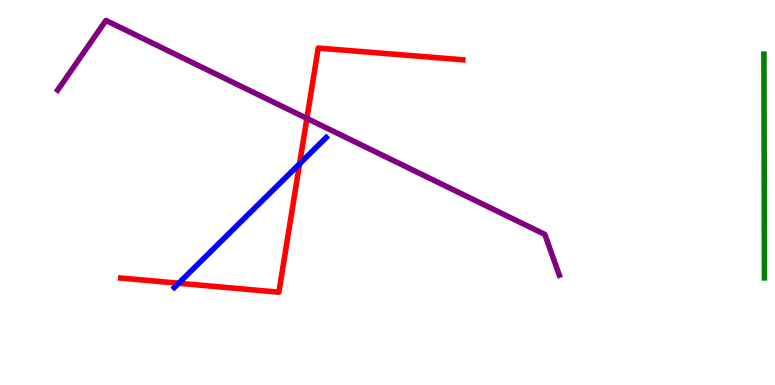[{'lines': ['blue', 'red'], 'intersections': [{'x': 2.31, 'y': 2.64}, {'x': 3.87, 'y': 5.75}]}, {'lines': ['green', 'red'], 'intersections': []}, {'lines': ['purple', 'red'], 'intersections': [{'x': 3.96, 'y': 6.92}]}, {'lines': ['blue', 'green'], 'intersections': []}, {'lines': ['blue', 'purple'], 'intersections': []}, {'lines': ['green', 'purple'], 'intersections': []}]